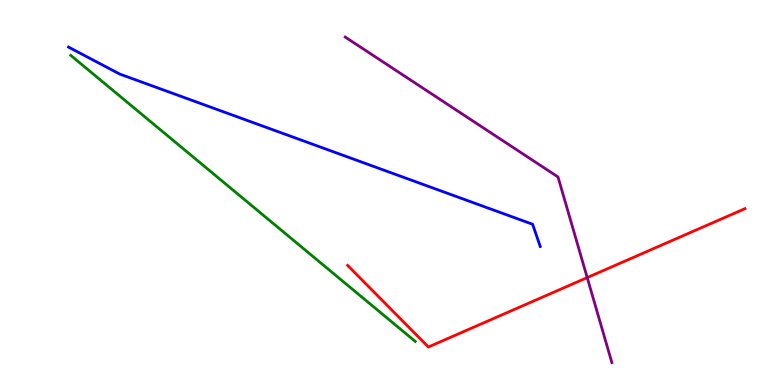[{'lines': ['blue', 'red'], 'intersections': []}, {'lines': ['green', 'red'], 'intersections': []}, {'lines': ['purple', 'red'], 'intersections': [{'x': 7.58, 'y': 2.79}]}, {'lines': ['blue', 'green'], 'intersections': []}, {'lines': ['blue', 'purple'], 'intersections': []}, {'lines': ['green', 'purple'], 'intersections': []}]